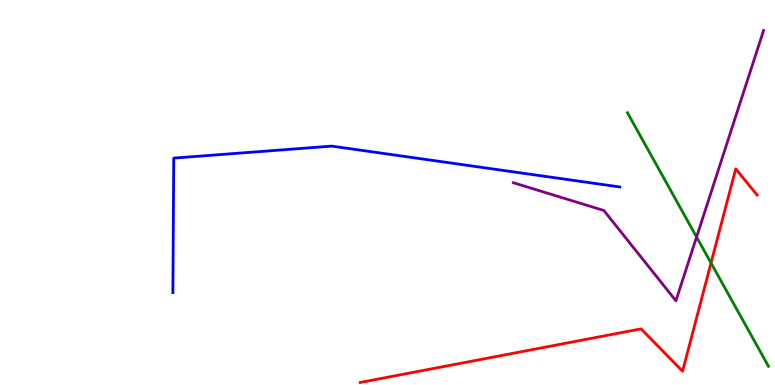[{'lines': ['blue', 'red'], 'intersections': []}, {'lines': ['green', 'red'], 'intersections': [{'x': 9.17, 'y': 3.17}]}, {'lines': ['purple', 'red'], 'intersections': []}, {'lines': ['blue', 'green'], 'intersections': []}, {'lines': ['blue', 'purple'], 'intersections': []}, {'lines': ['green', 'purple'], 'intersections': [{'x': 8.99, 'y': 3.84}]}]